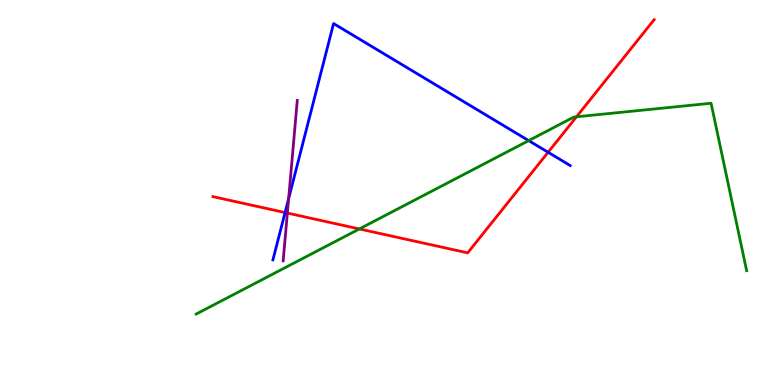[{'lines': ['blue', 'red'], 'intersections': [{'x': 3.68, 'y': 4.48}, {'x': 7.07, 'y': 6.04}]}, {'lines': ['green', 'red'], 'intersections': [{'x': 4.64, 'y': 4.05}, {'x': 7.44, 'y': 6.97}]}, {'lines': ['purple', 'red'], 'intersections': [{'x': 3.71, 'y': 4.47}]}, {'lines': ['blue', 'green'], 'intersections': [{'x': 6.82, 'y': 6.35}]}, {'lines': ['blue', 'purple'], 'intersections': [{'x': 3.72, 'y': 4.84}]}, {'lines': ['green', 'purple'], 'intersections': []}]